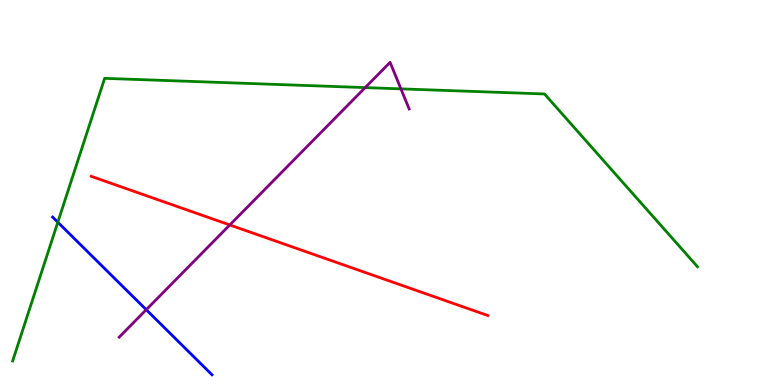[{'lines': ['blue', 'red'], 'intersections': []}, {'lines': ['green', 'red'], 'intersections': []}, {'lines': ['purple', 'red'], 'intersections': [{'x': 2.96, 'y': 4.16}]}, {'lines': ['blue', 'green'], 'intersections': [{'x': 0.746, 'y': 4.23}]}, {'lines': ['blue', 'purple'], 'intersections': [{'x': 1.89, 'y': 1.96}]}, {'lines': ['green', 'purple'], 'intersections': [{'x': 4.71, 'y': 7.72}, {'x': 5.17, 'y': 7.69}]}]